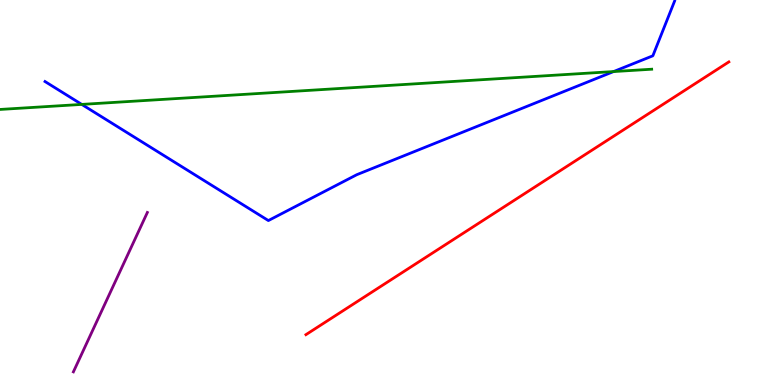[{'lines': ['blue', 'red'], 'intersections': []}, {'lines': ['green', 'red'], 'intersections': []}, {'lines': ['purple', 'red'], 'intersections': []}, {'lines': ['blue', 'green'], 'intersections': [{'x': 1.06, 'y': 7.29}, {'x': 7.92, 'y': 8.14}]}, {'lines': ['blue', 'purple'], 'intersections': []}, {'lines': ['green', 'purple'], 'intersections': []}]